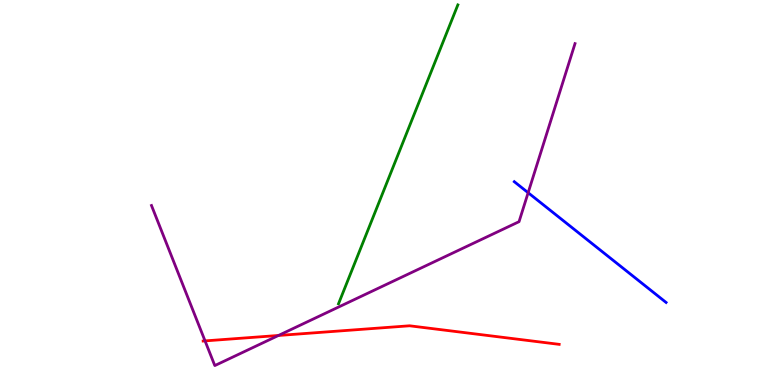[{'lines': ['blue', 'red'], 'intersections': []}, {'lines': ['green', 'red'], 'intersections': []}, {'lines': ['purple', 'red'], 'intersections': [{'x': 2.65, 'y': 1.15}, {'x': 3.59, 'y': 1.29}]}, {'lines': ['blue', 'green'], 'intersections': []}, {'lines': ['blue', 'purple'], 'intersections': [{'x': 6.81, 'y': 4.99}]}, {'lines': ['green', 'purple'], 'intersections': []}]